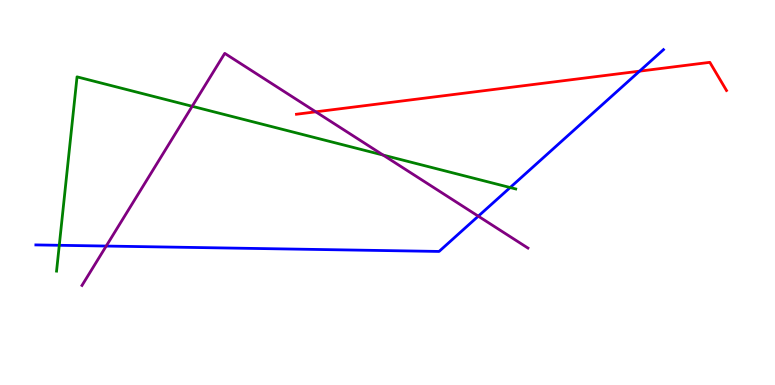[{'lines': ['blue', 'red'], 'intersections': [{'x': 8.25, 'y': 8.15}]}, {'lines': ['green', 'red'], 'intersections': []}, {'lines': ['purple', 'red'], 'intersections': [{'x': 4.07, 'y': 7.1}]}, {'lines': ['blue', 'green'], 'intersections': [{'x': 0.765, 'y': 3.63}, {'x': 6.58, 'y': 5.13}]}, {'lines': ['blue', 'purple'], 'intersections': [{'x': 1.37, 'y': 3.61}, {'x': 6.17, 'y': 4.39}]}, {'lines': ['green', 'purple'], 'intersections': [{'x': 2.48, 'y': 7.24}, {'x': 4.94, 'y': 5.97}]}]